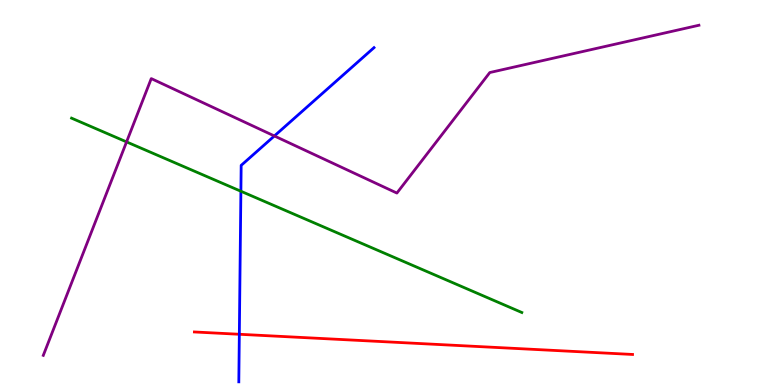[{'lines': ['blue', 'red'], 'intersections': [{'x': 3.09, 'y': 1.32}]}, {'lines': ['green', 'red'], 'intersections': []}, {'lines': ['purple', 'red'], 'intersections': []}, {'lines': ['blue', 'green'], 'intersections': [{'x': 3.11, 'y': 5.03}]}, {'lines': ['blue', 'purple'], 'intersections': [{'x': 3.54, 'y': 6.47}]}, {'lines': ['green', 'purple'], 'intersections': [{'x': 1.63, 'y': 6.31}]}]